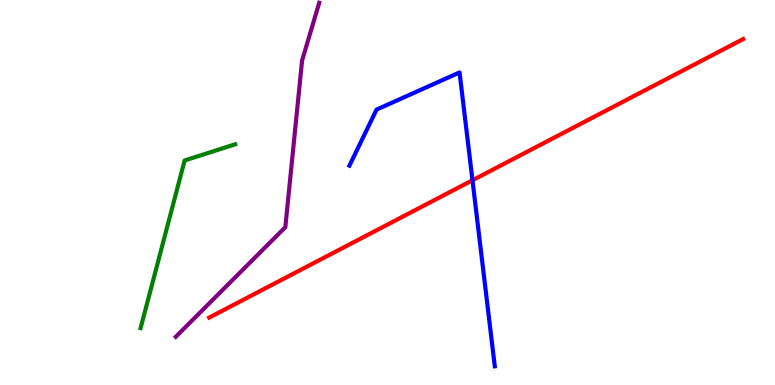[{'lines': ['blue', 'red'], 'intersections': [{'x': 6.1, 'y': 5.32}]}, {'lines': ['green', 'red'], 'intersections': []}, {'lines': ['purple', 'red'], 'intersections': []}, {'lines': ['blue', 'green'], 'intersections': []}, {'lines': ['blue', 'purple'], 'intersections': []}, {'lines': ['green', 'purple'], 'intersections': []}]